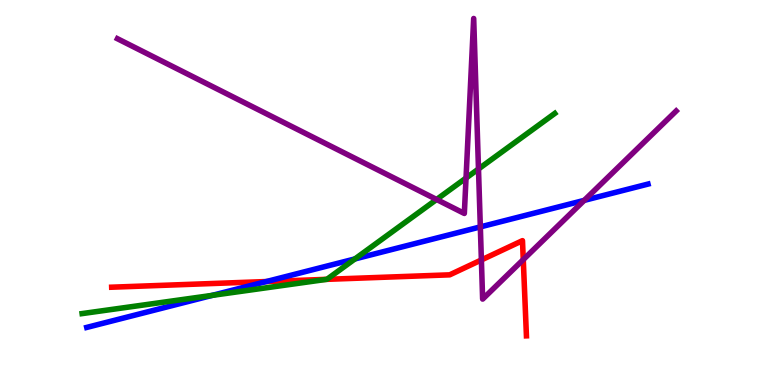[{'lines': ['blue', 'red'], 'intersections': [{'x': 3.44, 'y': 2.69}]}, {'lines': ['green', 'red'], 'intersections': [{'x': 4.21, 'y': 2.74}]}, {'lines': ['purple', 'red'], 'intersections': [{'x': 6.21, 'y': 3.25}, {'x': 6.75, 'y': 3.26}]}, {'lines': ['blue', 'green'], 'intersections': [{'x': 2.74, 'y': 2.33}, {'x': 4.58, 'y': 3.27}]}, {'lines': ['blue', 'purple'], 'intersections': [{'x': 6.2, 'y': 4.11}, {'x': 7.54, 'y': 4.8}]}, {'lines': ['green', 'purple'], 'intersections': [{'x': 5.63, 'y': 4.82}, {'x': 6.01, 'y': 5.38}, {'x': 6.17, 'y': 5.61}]}]